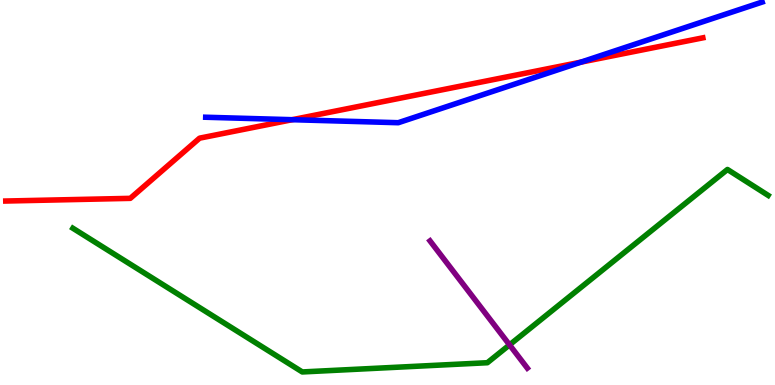[{'lines': ['blue', 'red'], 'intersections': [{'x': 3.77, 'y': 6.89}, {'x': 7.5, 'y': 8.39}]}, {'lines': ['green', 'red'], 'intersections': []}, {'lines': ['purple', 'red'], 'intersections': []}, {'lines': ['blue', 'green'], 'intersections': []}, {'lines': ['blue', 'purple'], 'intersections': []}, {'lines': ['green', 'purple'], 'intersections': [{'x': 6.57, 'y': 1.04}]}]